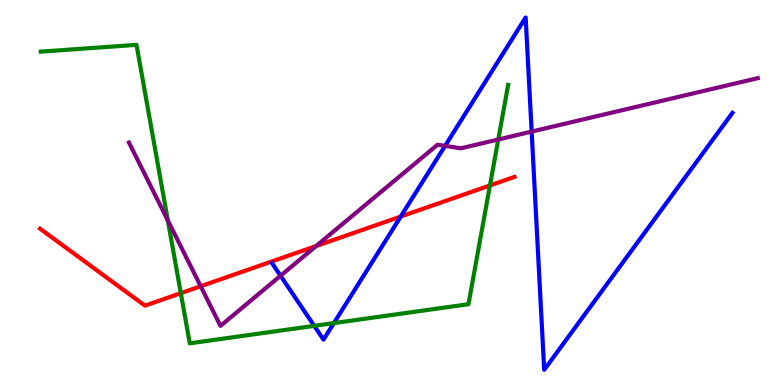[{'lines': ['blue', 'red'], 'intersections': [{'x': 5.17, 'y': 4.38}]}, {'lines': ['green', 'red'], 'intersections': [{'x': 2.33, 'y': 2.39}, {'x': 6.32, 'y': 5.18}]}, {'lines': ['purple', 'red'], 'intersections': [{'x': 2.59, 'y': 2.56}, {'x': 4.08, 'y': 3.61}]}, {'lines': ['blue', 'green'], 'intersections': [{'x': 4.05, 'y': 1.54}, {'x': 4.31, 'y': 1.61}]}, {'lines': ['blue', 'purple'], 'intersections': [{'x': 3.62, 'y': 2.84}, {'x': 5.74, 'y': 6.21}, {'x': 6.86, 'y': 6.58}]}, {'lines': ['green', 'purple'], 'intersections': [{'x': 2.17, 'y': 4.27}, {'x': 6.43, 'y': 6.38}]}]